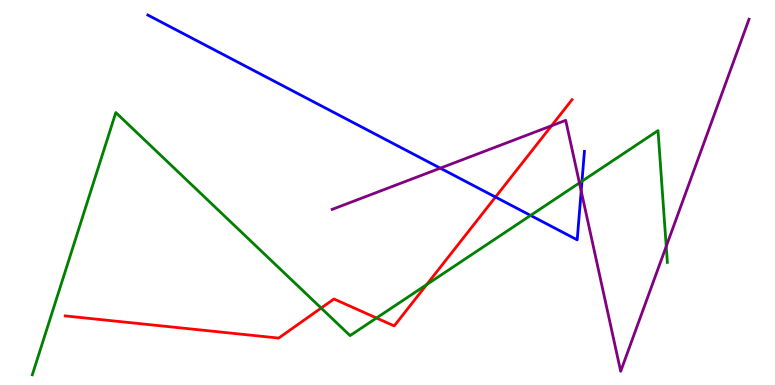[{'lines': ['blue', 'red'], 'intersections': [{'x': 6.39, 'y': 4.88}]}, {'lines': ['green', 'red'], 'intersections': [{'x': 4.14, 'y': 2.0}, {'x': 4.86, 'y': 1.74}, {'x': 5.51, 'y': 2.61}]}, {'lines': ['purple', 'red'], 'intersections': [{'x': 7.12, 'y': 6.73}]}, {'lines': ['blue', 'green'], 'intersections': [{'x': 6.85, 'y': 4.4}, {'x': 7.51, 'y': 5.29}]}, {'lines': ['blue', 'purple'], 'intersections': [{'x': 5.68, 'y': 5.63}, {'x': 7.5, 'y': 5.04}]}, {'lines': ['green', 'purple'], 'intersections': [{'x': 7.48, 'y': 5.25}, {'x': 8.6, 'y': 3.6}]}]